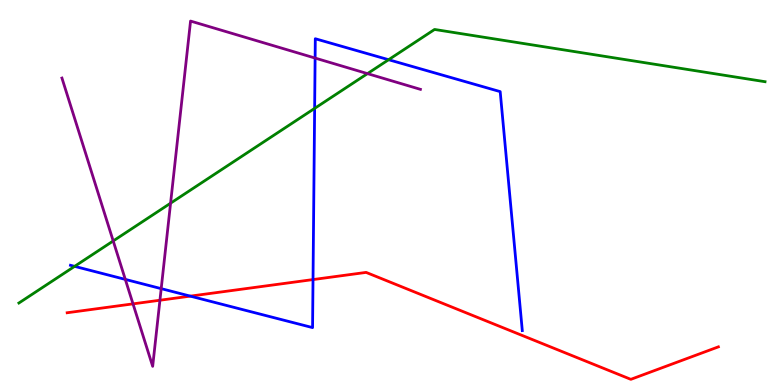[{'lines': ['blue', 'red'], 'intersections': [{'x': 2.46, 'y': 2.31}, {'x': 4.04, 'y': 2.74}]}, {'lines': ['green', 'red'], 'intersections': []}, {'lines': ['purple', 'red'], 'intersections': [{'x': 1.72, 'y': 2.11}, {'x': 2.06, 'y': 2.2}]}, {'lines': ['blue', 'green'], 'intersections': [{'x': 0.963, 'y': 3.08}, {'x': 4.06, 'y': 7.18}, {'x': 5.01, 'y': 8.45}]}, {'lines': ['blue', 'purple'], 'intersections': [{'x': 1.62, 'y': 2.74}, {'x': 2.08, 'y': 2.5}, {'x': 4.07, 'y': 8.49}]}, {'lines': ['green', 'purple'], 'intersections': [{'x': 1.46, 'y': 3.74}, {'x': 2.2, 'y': 4.72}, {'x': 4.74, 'y': 8.09}]}]